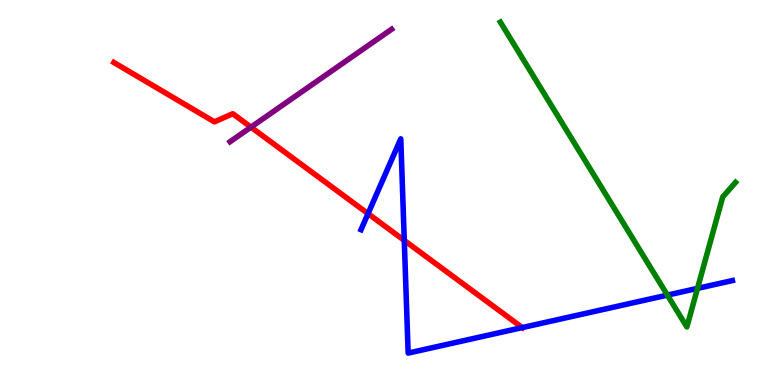[{'lines': ['blue', 'red'], 'intersections': [{'x': 4.75, 'y': 4.45}, {'x': 5.22, 'y': 3.76}, {'x': 6.74, 'y': 1.49}]}, {'lines': ['green', 'red'], 'intersections': []}, {'lines': ['purple', 'red'], 'intersections': [{'x': 3.24, 'y': 6.7}]}, {'lines': ['blue', 'green'], 'intersections': [{'x': 8.61, 'y': 2.33}, {'x': 9.0, 'y': 2.51}]}, {'lines': ['blue', 'purple'], 'intersections': []}, {'lines': ['green', 'purple'], 'intersections': []}]